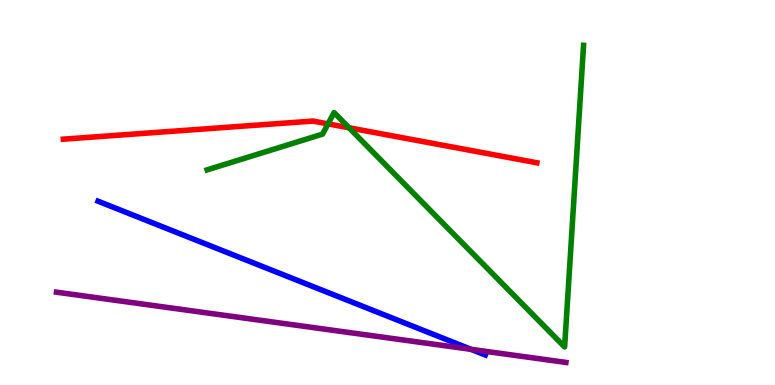[{'lines': ['blue', 'red'], 'intersections': []}, {'lines': ['green', 'red'], 'intersections': [{'x': 4.23, 'y': 6.78}, {'x': 4.5, 'y': 6.68}]}, {'lines': ['purple', 'red'], 'intersections': []}, {'lines': ['blue', 'green'], 'intersections': []}, {'lines': ['blue', 'purple'], 'intersections': [{'x': 6.08, 'y': 0.926}]}, {'lines': ['green', 'purple'], 'intersections': []}]